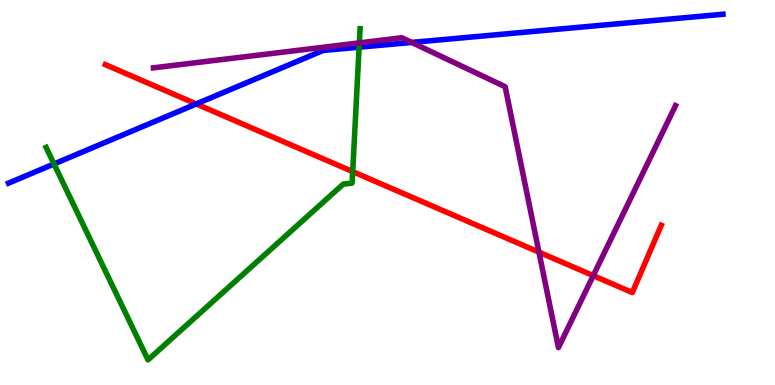[{'lines': ['blue', 'red'], 'intersections': [{'x': 2.53, 'y': 7.3}]}, {'lines': ['green', 'red'], 'intersections': [{'x': 4.55, 'y': 5.54}]}, {'lines': ['purple', 'red'], 'intersections': [{'x': 6.95, 'y': 3.45}, {'x': 7.65, 'y': 2.84}]}, {'lines': ['blue', 'green'], 'intersections': [{'x': 0.697, 'y': 5.74}, {'x': 4.63, 'y': 8.77}]}, {'lines': ['blue', 'purple'], 'intersections': [{'x': 5.31, 'y': 8.9}]}, {'lines': ['green', 'purple'], 'intersections': [{'x': 4.64, 'y': 8.89}]}]